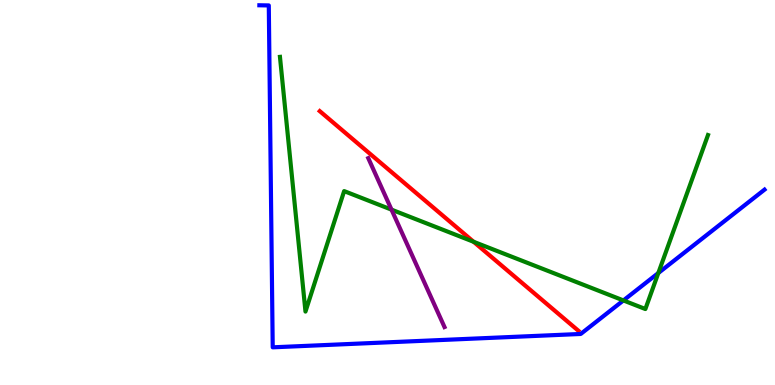[{'lines': ['blue', 'red'], 'intersections': []}, {'lines': ['green', 'red'], 'intersections': [{'x': 6.11, 'y': 3.72}]}, {'lines': ['purple', 'red'], 'intersections': []}, {'lines': ['blue', 'green'], 'intersections': [{'x': 8.04, 'y': 2.2}, {'x': 8.49, 'y': 2.91}]}, {'lines': ['blue', 'purple'], 'intersections': []}, {'lines': ['green', 'purple'], 'intersections': [{'x': 5.05, 'y': 4.55}]}]